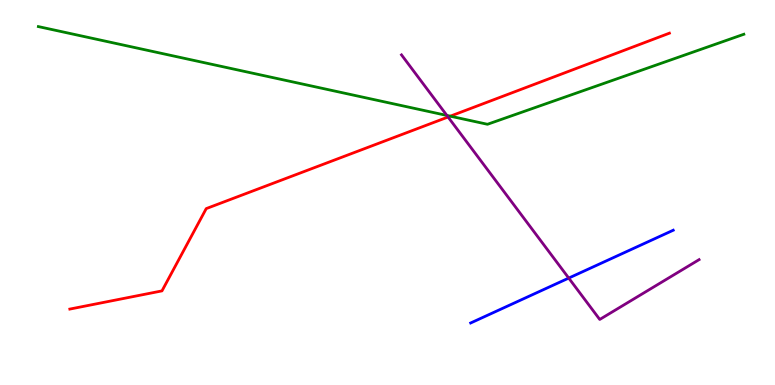[{'lines': ['blue', 'red'], 'intersections': []}, {'lines': ['green', 'red'], 'intersections': [{'x': 5.81, 'y': 6.98}]}, {'lines': ['purple', 'red'], 'intersections': [{'x': 5.78, 'y': 6.96}]}, {'lines': ['blue', 'green'], 'intersections': []}, {'lines': ['blue', 'purple'], 'intersections': [{'x': 7.34, 'y': 2.78}]}, {'lines': ['green', 'purple'], 'intersections': [{'x': 5.77, 'y': 7.0}]}]